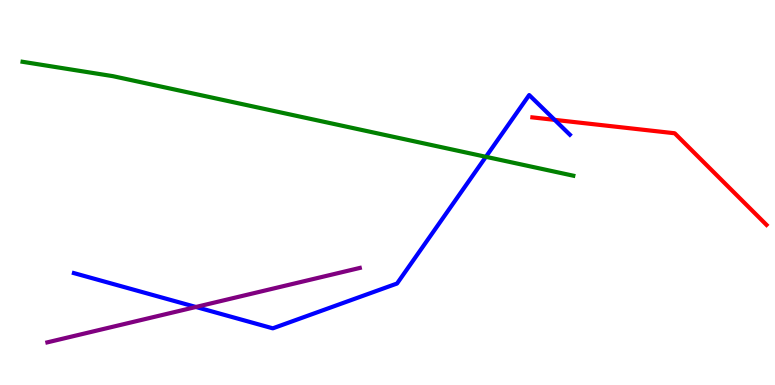[{'lines': ['blue', 'red'], 'intersections': [{'x': 7.16, 'y': 6.89}]}, {'lines': ['green', 'red'], 'intersections': []}, {'lines': ['purple', 'red'], 'intersections': []}, {'lines': ['blue', 'green'], 'intersections': [{'x': 6.27, 'y': 5.93}]}, {'lines': ['blue', 'purple'], 'intersections': [{'x': 2.53, 'y': 2.03}]}, {'lines': ['green', 'purple'], 'intersections': []}]